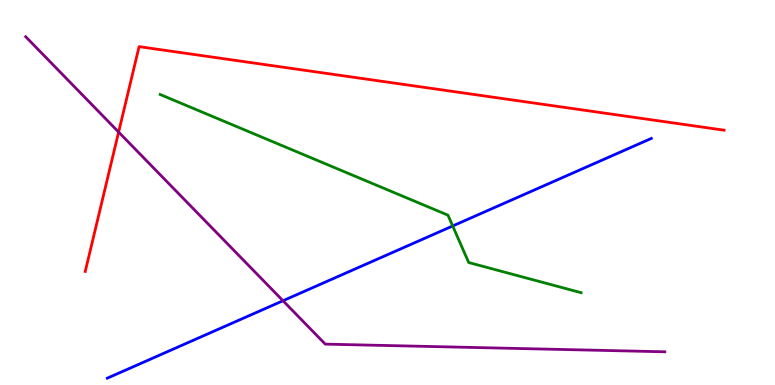[{'lines': ['blue', 'red'], 'intersections': []}, {'lines': ['green', 'red'], 'intersections': []}, {'lines': ['purple', 'red'], 'intersections': [{'x': 1.53, 'y': 6.57}]}, {'lines': ['blue', 'green'], 'intersections': [{'x': 5.84, 'y': 4.13}]}, {'lines': ['blue', 'purple'], 'intersections': [{'x': 3.65, 'y': 2.19}]}, {'lines': ['green', 'purple'], 'intersections': []}]